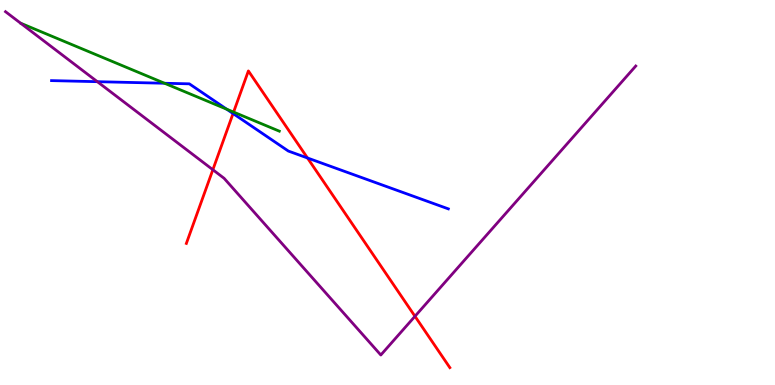[{'lines': ['blue', 'red'], 'intersections': [{'x': 3.01, 'y': 7.05}, {'x': 3.97, 'y': 5.9}]}, {'lines': ['green', 'red'], 'intersections': [{'x': 3.01, 'y': 7.09}]}, {'lines': ['purple', 'red'], 'intersections': [{'x': 2.75, 'y': 5.59}, {'x': 5.35, 'y': 1.78}]}, {'lines': ['blue', 'green'], 'intersections': [{'x': 2.12, 'y': 7.84}, {'x': 2.92, 'y': 7.16}]}, {'lines': ['blue', 'purple'], 'intersections': [{'x': 1.26, 'y': 7.88}]}, {'lines': ['green', 'purple'], 'intersections': []}]